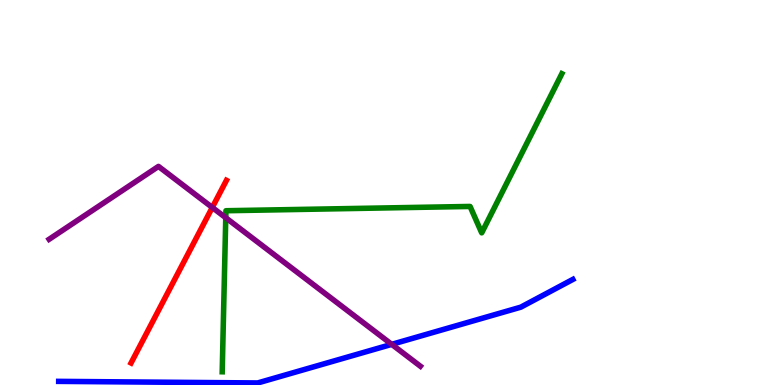[{'lines': ['blue', 'red'], 'intersections': []}, {'lines': ['green', 'red'], 'intersections': []}, {'lines': ['purple', 'red'], 'intersections': [{'x': 2.74, 'y': 4.61}]}, {'lines': ['blue', 'green'], 'intersections': []}, {'lines': ['blue', 'purple'], 'intersections': [{'x': 5.05, 'y': 1.06}]}, {'lines': ['green', 'purple'], 'intersections': [{'x': 2.91, 'y': 4.34}]}]